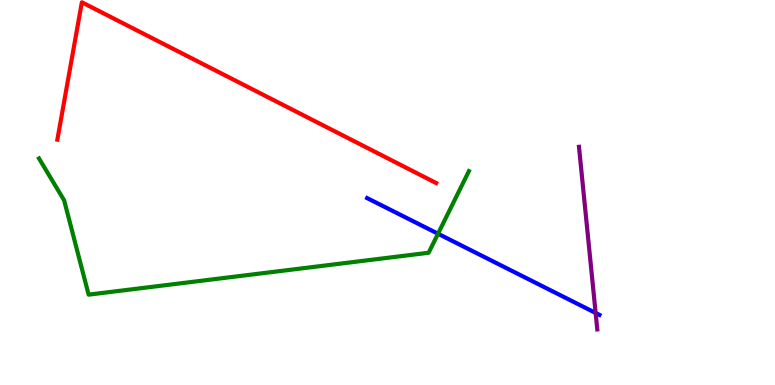[{'lines': ['blue', 'red'], 'intersections': []}, {'lines': ['green', 'red'], 'intersections': []}, {'lines': ['purple', 'red'], 'intersections': []}, {'lines': ['blue', 'green'], 'intersections': [{'x': 5.65, 'y': 3.93}]}, {'lines': ['blue', 'purple'], 'intersections': [{'x': 7.69, 'y': 1.87}]}, {'lines': ['green', 'purple'], 'intersections': []}]